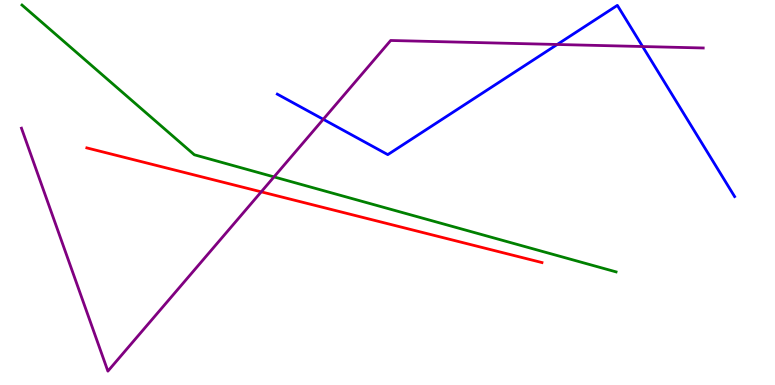[{'lines': ['blue', 'red'], 'intersections': []}, {'lines': ['green', 'red'], 'intersections': []}, {'lines': ['purple', 'red'], 'intersections': [{'x': 3.37, 'y': 5.02}]}, {'lines': ['blue', 'green'], 'intersections': []}, {'lines': ['blue', 'purple'], 'intersections': [{'x': 4.17, 'y': 6.9}, {'x': 7.19, 'y': 8.84}, {'x': 8.29, 'y': 8.79}]}, {'lines': ['green', 'purple'], 'intersections': [{'x': 3.54, 'y': 5.41}]}]